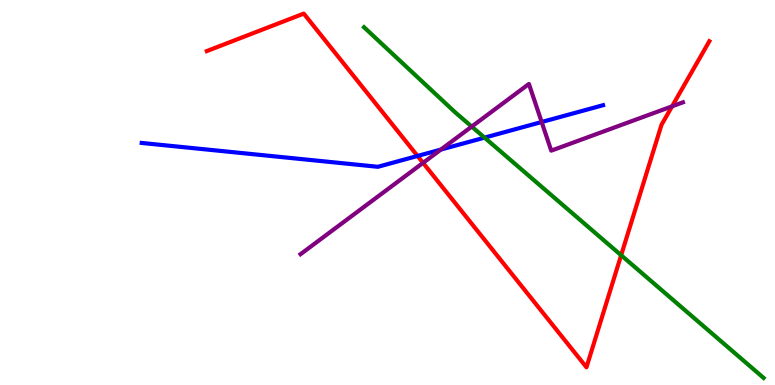[{'lines': ['blue', 'red'], 'intersections': [{'x': 5.39, 'y': 5.95}]}, {'lines': ['green', 'red'], 'intersections': [{'x': 8.01, 'y': 3.37}]}, {'lines': ['purple', 'red'], 'intersections': [{'x': 5.46, 'y': 5.77}, {'x': 8.67, 'y': 7.24}]}, {'lines': ['blue', 'green'], 'intersections': [{'x': 6.25, 'y': 6.43}]}, {'lines': ['blue', 'purple'], 'intersections': [{'x': 5.69, 'y': 6.12}, {'x': 6.99, 'y': 6.83}]}, {'lines': ['green', 'purple'], 'intersections': [{'x': 6.09, 'y': 6.71}]}]